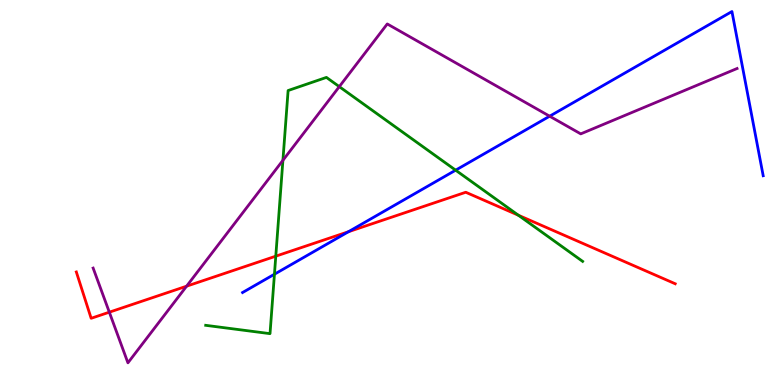[{'lines': ['blue', 'red'], 'intersections': [{'x': 4.5, 'y': 3.98}]}, {'lines': ['green', 'red'], 'intersections': [{'x': 3.56, 'y': 3.35}, {'x': 6.69, 'y': 4.41}]}, {'lines': ['purple', 'red'], 'intersections': [{'x': 1.41, 'y': 1.89}, {'x': 2.41, 'y': 2.57}]}, {'lines': ['blue', 'green'], 'intersections': [{'x': 3.54, 'y': 2.88}, {'x': 5.88, 'y': 5.58}]}, {'lines': ['blue', 'purple'], 'intersections': [{'x': 7.09, 'y': 6.98}]}, {'lines': ['green', 'purple'], 'intersections': [{'x': 3.65, 'y': 5.84}, {'x': 4.38, 'y': 7.75}]}]